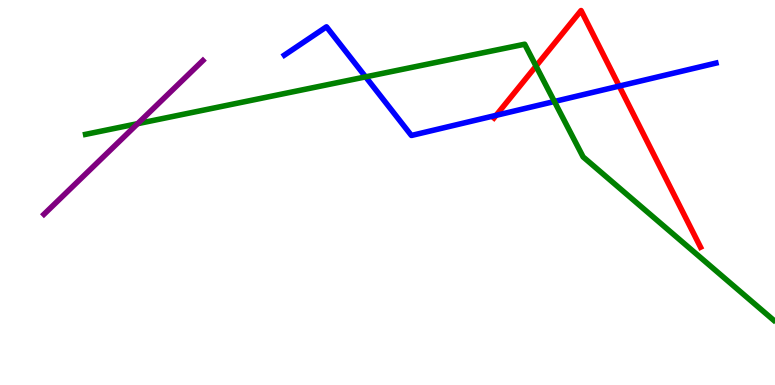[{'lines': ['blue', 'red'], 'intersections': [{'x': 6.4, 'y': 7.0}, {'x': 7.99, 'y': 7.76}]}, {'lines': ['green', 'red'], 'intersections': [{'x': 6.92, 'y': 8.28}]}, {'lines': ['purple', 'red'], 'intersections': []}, {'lines': ['blue', 'green'], 'intersections': [{'x': 4.72, 'y': 8.0}, {'x': 7.15, 'y': 7.36}]}, {'lines': ['blue', 'purple'], 'intersections': []}, {'lines': ['green', 'purple'], 'intersections': [{'x': 1.78, 'y': 6.79}]}]